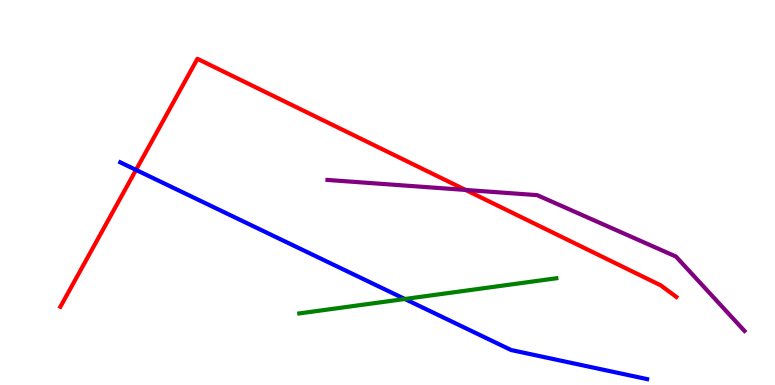[{'lines': ['blue', 'red'], 'intersections': [{'x': 1.76, 'y': 5.59}]}, {'lines': ['green', 'red'], 'intersections': []}, {'lines': ['purple', 'red'], 'intersections': [{'x': 6.01, 'y': 5.07}]}, {'lines': ['blue', 'green'], 'intersections': [{'x': 5.22, 'y': 2.23}]}, {'lines': ['blue', 'purple'], 'intersections': []}, {'lines': ['green', 'purple'], 'intersections': []}]